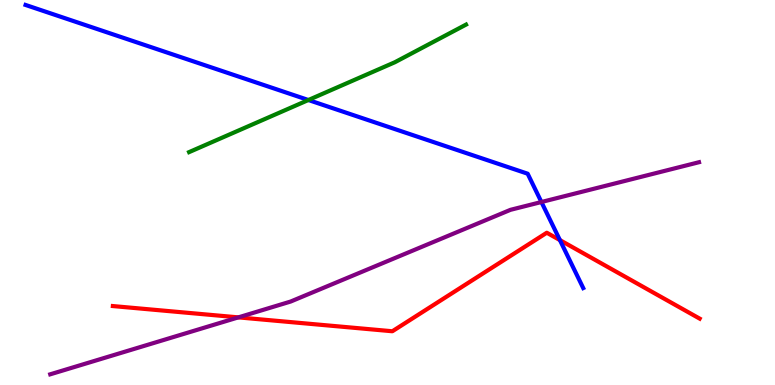[{'lines': ['blue', 'red'], 'intersections': [{'x': 7.22, 'y': 3.76}]}, {'lines': ['green', 'red'], 'intersections': []}, {'lines': ['purple', 'red'], 'intersections': [{'x': 3.08, 'y': 1.76}]}, {'lines': ['blue', 'green'], 'intersections': [{'x': 3.98, 'y': 7.4}]}, {'lines': ['blue', 'purple'], 'intersections': [{'x': 6.99, 'y': 4.75}]}, {'lines': ['green', 'purple'], 'intersections': []}]